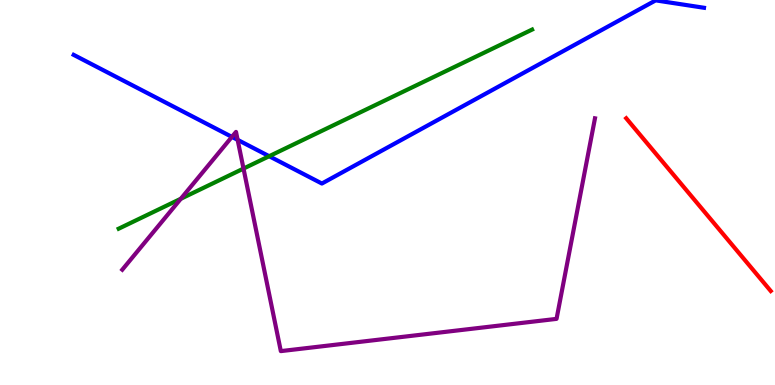[{'lines': ['blue', 'red'], 'intersections': []}, {'lines': ['green', 'red'], 'intersections': []}, {'lines': ['purple', 'red'], 'intersections': []}, {'lines': ['blue', 'green'], 'intersections': [{'x': 3.47, 'y': 5.94}]}, {'lines': ['blue', 'purple'], 'intersections': [{'x': 2.99, 'y': 6.44}, {'x': 3.07, 'y': 6.37}]}, {'lines': ['green', 'purple'], 'intersections': [{'x': 2.33, 'y': 4.84}, {'x': 3.14, 'y': 5.62}]}]